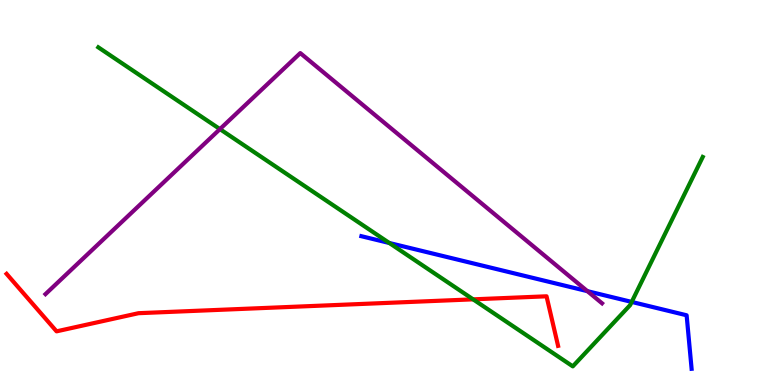[{'lines': ['blue', 'red'], 'intersections': []}, {'lines': ['green', 'red'], 'intersections': [{'x': 6.1, 'y': 2.22}]}, {'lines': ['purple', 'red'], 'intersections': []}, {'lines': ['blue', 'green'], 'intersections': [{'x': 5.02, 'y': 3.69}, {'x': 8.15, 'y': 2.16}]}, {'lines': ['blue', 'purple'], 'intersections': [{'x': 7.58, 'y': 2.44}]}, {'lines': ['green', 'purple'], 'intersections': [{'x': 2.84, 'y': 6.65}]}]